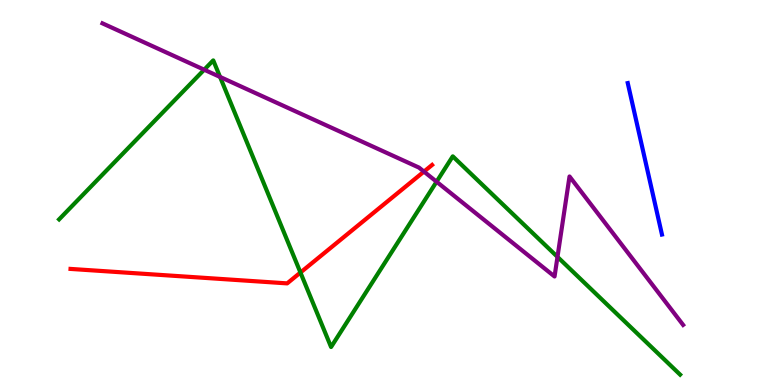[{'lines': ['blue', 'red'], 'intersections': []}, {'lines': ['green', 'red'], 'intersections': [{'x': 3.88, 'y': 2.92}]}, {'lines': ['purple', 'red'], 'intersections': [{'x': 5.47, 'y': 5.54}]}, {'lines': ['blue', 'green'], 'intersections': []}, {'lines': ['blue', 'purple'], 'intersections': []}, {'lines': ['green', 'purple'], 'intersections': [{'x': 2.63, 'y': 8.19}, {'x': 2.84, 'y': 8.0}, {'x': 5.63, 'y': 5.28}, {'x': 7.19, 'y': 3.33}]}]